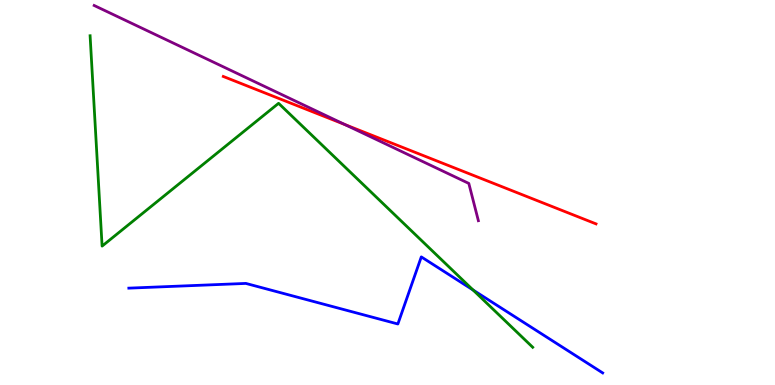[{'lines': ['blue', 'red'], 'intersections': []}, {'lines': ['green', 'red'], 'intersections': []}, {'lines': ['purple', 'red'], 'intersections': [{'x': 4.45, 'y': 6.76}]}, {'lines': ['blue', 'green'], 'intersections': [{'x': 6.1, 'y': 2.47}]}, {'lines': ['blue', 'purple'], 'intersections': []}, {'lines': ['green', 'purple'], 'intersections': []}]